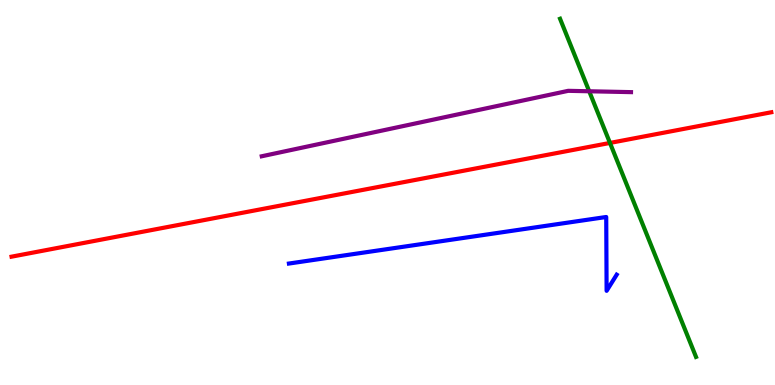[{'lines': ['blue', 'red'], 'intersections': []}, {'lines': ['green', 'red'], 'intersections': [{'x': 7.87, 'y': 6.29}]}, {'lines': ['purple', 'red'], 'intersections': []}, {'lines': ['blue', 'green'], 'intersections': []}, {'lines': ['blue', 'purple'], 'intersections': []}, {'lines': ['green', 'purple'], 'intersections': [{'x': 7.6, 'y': 7.63}]}]